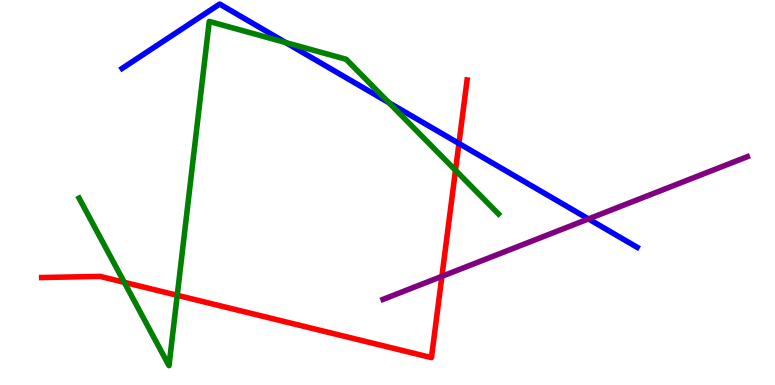[{'lines': ['blue', 'red'], 'intersections': [{'x': 5.92, 'y': 6.27}]}, {'lines': ['green', 'red'], 'intersections': [{'x': 1.6, 'y': 2.67}, {'x': 2.29, 'y': 2.33}, {'x': 5.88, 'y': 5.58}]}, {'lines': ['purple', 'red'], 'intersections': [{'x': 5.7, 'y': 2.82}]}, {'lines': ['blue', 'green'], 'intersections': [{'x': 3.69, 'y': 8.89}, {'x': 5.02, 'y': 7.33}]}, {'lines': ['blue', 'purple'], 'intersections': [{'x': 7.59, 'y': 4.31}]}, {'lines': ['green', 'purple'], 'intersections': []}]